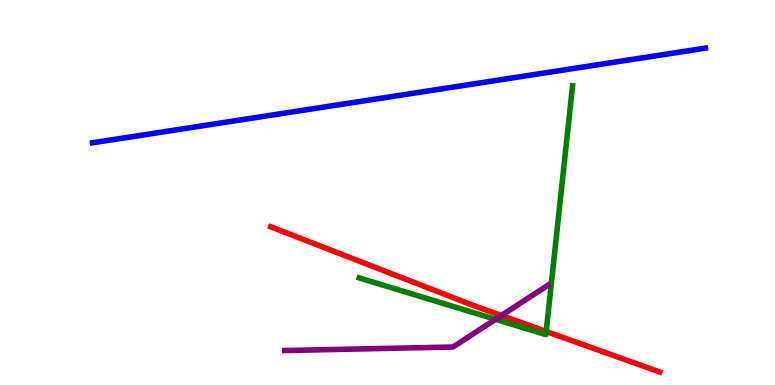[{'lines': ['blue', 'red'], 'intersections': []}, {'lines': ['green', 'red'], 'intersections': [{'x': 7.05, 'y': 1.39}]}, {'lines': ['purple', 'red'], 'intersections': [{'x': 6.47, 'y': 1.81}]}, {'lines': ['blue', 'green'], 'intersections': []}, {'lines': ['blue', 'purple'], 'intersections': []}, {'lines': ['green', 'purple'], 'intersections': [{'x': 6.39, 'y': 1.71}]}]